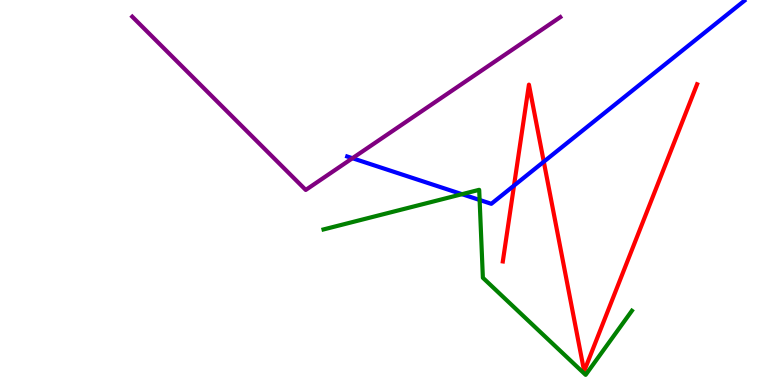[{'lines': ['blue', 'red'], 'intersections': [{'x': 6.63, 'y': 5.18}, {'x': 7.02, 'y': 5.8}]}, {'lines': ['green', 'red'], 'intersections': []}, {'lines': ['purple', 'red'], 'intersections': []}, {'lines': ['blue', 'green'], 'intersections': [{'x': 5.96, 'y': 4.96}, {'x': 6.19, 'y': 4.81}]}, {'lines': ['blue', 'purple'], 'intersections': [{'x': 4.55, 'y': 5.89}]}, {'lines': ['green', 'purple'], 'intersections': []}]